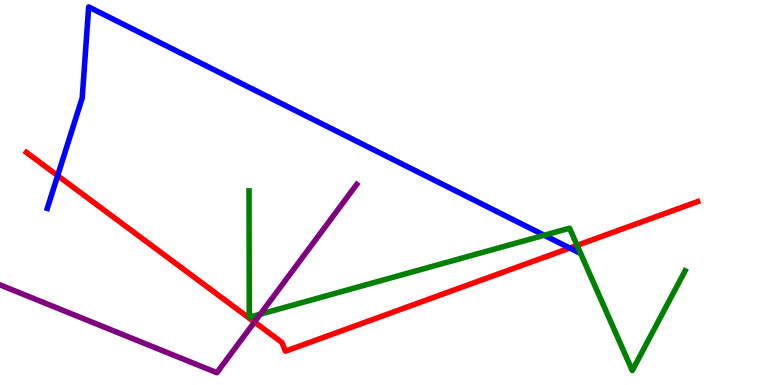[{'lines': ['blue', 'red'], 'intersections': [{'x': 0.744, 'y': 5.44}, {'x': 7.35, 'y': 3.56}]}, {'lines': ['green', 'red'], 'intersections': [{'x': 7.45, 'y': 3.63}]}, {'lines': ['purple', 'red'], 'intersections': [{'x': 3.28, 'y': 1.64}]}, {'lines': ['blue', 'green'], 'intersections': [{'x': 7.02, 'y': 3.89}]}, {'lines': ['blue', 'purple'], 'intersections': []}, {'lines': ['green', 'purple'], 'intersections': [{'x': 3.36, 'y': 1.84}]}]